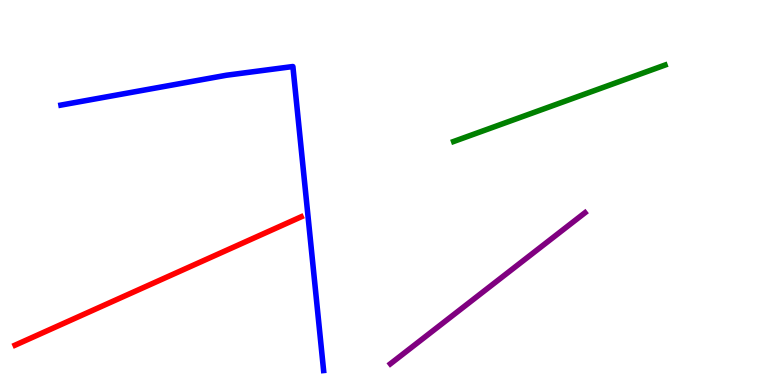[{'lines': ['blue', 'red'], 'intersections': []}, {'lines': ['green', 'red'], 'intersections': []}, {'lines': ['purple', 'red'], 'intersections': []}, {'lines': ['blue', 'green'], 'intersections': []}, {'lines': ['blue', 'purple'], 'intersections': []}, {'lines': ['green', 'purple'], 'intersections': []}]